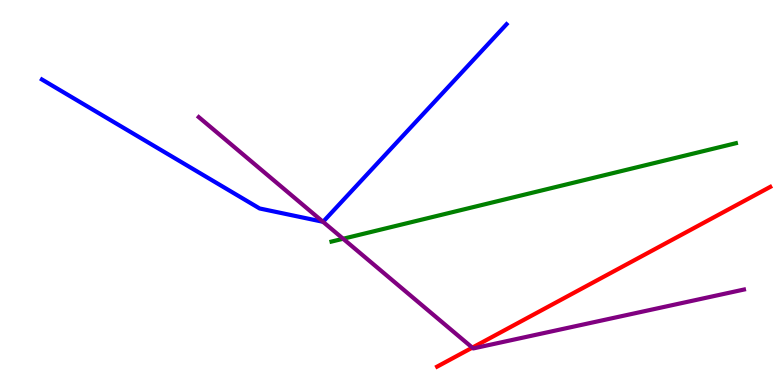[{'lines': ['blue', 'red'], 'intersections': []}, {'lines': ['green', 'red'], 'intersections': []}, {'lines': ['purple', 'red'], 'intersections': [{'x': 6.09, 'y': 0.971}]}, {'lines': ['blue', 'green'], 'intersections': []}, {'lines': ['blue', 'purple'], 'intersections': [{'x': 4.17, 'y': 4.24}]}, {'lines': ['green', 'purple'], 'intersections': [{'x': 4.43, 'y': 3.8}]}]